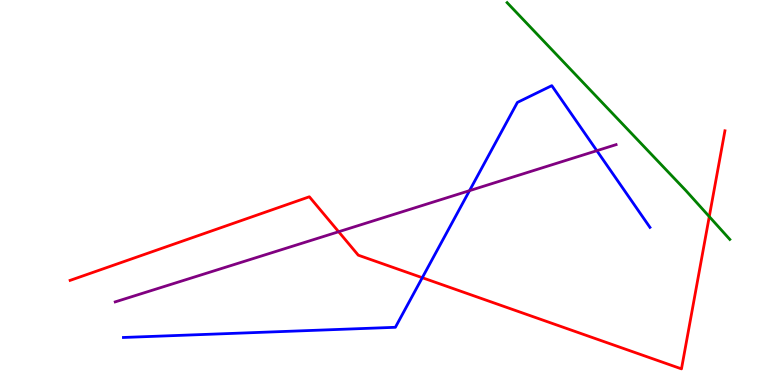[{'lines': ['blue', 'red'], 'intersections': [{'x': 5.45, 'y': 2.79}]}, {'lines': ['green', 'red'], 'intersections': [{'x': 9.15, 'y': 4.37}]}, {'lines': ['purple', 'red'], 'intersections': [{'x': 4.37, 'y': 3.98}]}, {'lines': ['blue', 'green'], 'intersections': []}, {'lines': ['blue', 'purple'], 'intersections': [{'x': 6.06, 'y': 5.05}, {'x': 7.7, 'y': 6.09}]}, {'lines': ['green', 'purple'], 'intersections': []}]